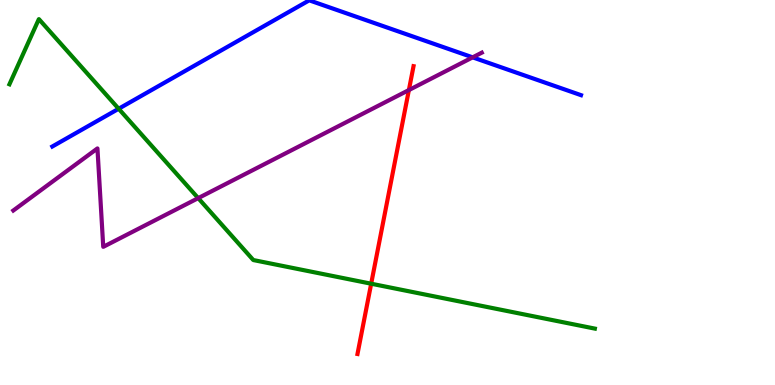[{'lines': ['blue', 'red'], 'intersections': []}, {'lines': ['green', 'red'], 'intersections': [{'x': 4.79, 'y': 2.63}]}, {'lines': ['purple', 'red'], 'intersections': [{'x': 5.28, 'y': 7.66}]}, {'lines': ['blue', 'green'], 'intersections': [{'x': 1.53, 'y': 7.18}]}, {'lines': ['blue', 'purple'], 'intersections': [{'x': 6.1, 'y': 8.51}]}, {'lines': ['green', 'purple'], 'intersections': [{'x': 2.56, 'y': 4.85}]}]